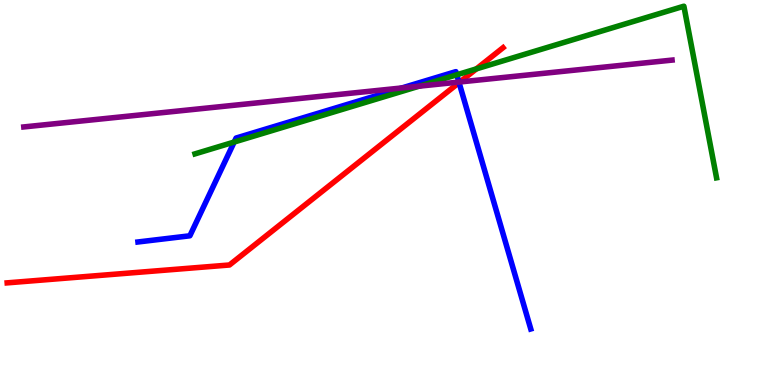[{'lines': ['blue', 'red'], 'intersections': [{'x': 5.92, 'y': 7.85}]}, {'lines': ['green', 'red'], 'intersections': [{'x': 6.15, 'y': 8.21}]}, {'lines': ['purple', 'red'], 'intersections': [{'x': 5.93, 'y': 7.87}]}, {'lines': ['blue', 'green'], 'intersections': [{'x': 3.02, 'y': 6.31}, {'x': 5.89, 'y': 8.06}]}, {'lines': ['blue', 'purple'], 'intersections': [{'x': 5.19, 'y': 7.72}, {'x': 5.92, 'y': 7.87}]}, {'lines': ['green', 'purple'], 'intersections': [{'x': 5.41, 'y': 7.76}]}]